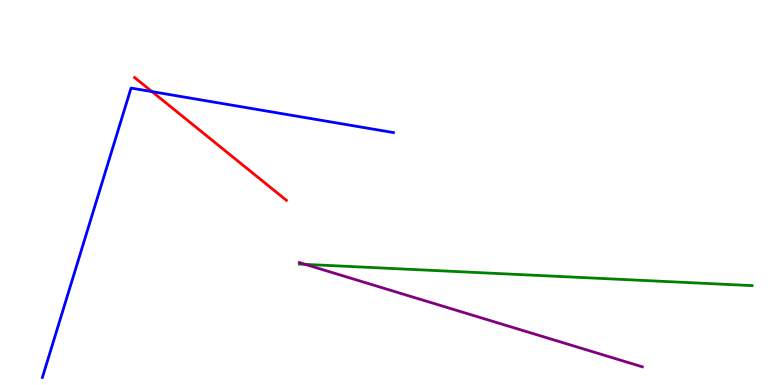[{'lines': ['blue', 'red'], 'intersections': [{'x': 1.96, 'y': 7.62}]}, {'lines': ['green', 'red'], 'intersections': []}, {'lines': ['purple', 'red'], 'intersections': []}, {'lines': ['blue', 'green'], 'intersections': []}, {'lines': ['blue', 'purple'], 'intersections': []}, {'lines': ['green', 'purple'], 'intersections': [{'x': 3.94, 'y': 3.13}]}]